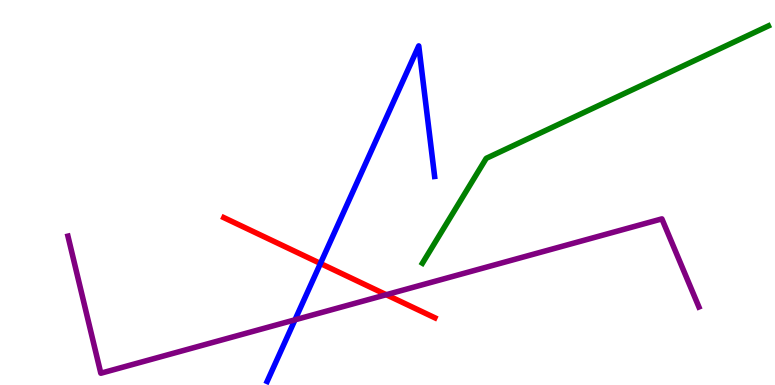[{'lines': ['blue', 'red'], 'intersections': [{'x': 4.13, 'y': 3.16}]}, {'lines': ['green', 'red'], 'intersections': []}, {'lines': ['purple', 'red'], 'intersections': [{'x': 4.98, 'y': 2.35}]}, {'lines': ['blue', 'green'], 'intersections': []}, {'lines': ['blue', 'purple'], 'intersections': [{'x': 3.81, 'y': 1.69}]}, {'lines': ['green', 'purple'], 'intersections': []}]